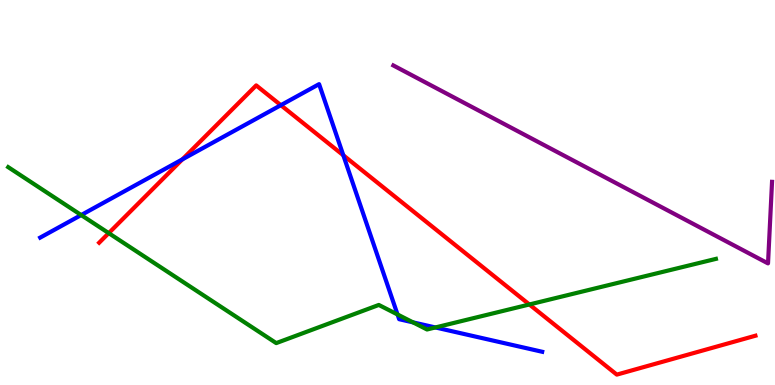[{'lines': ['blue', 'red'], 'intersections': [{'x': 2.35, 'y': 5.86}, {'x': 3.62, 'y': 7.27}, {'x': 4.43, 'y': 5.97}]}, {'lines': ['green', 'red'], 'intersections': [{'x': 1.4, 'y': 3.94}, {'x': 6.83, 'y': 2.09}]}, {'lines': ['purple', 'red'], 'intersections': []}, {'lines': ['blue', 'green'], 'intersections': [{'x': 1.05, 'y': 4.41}, {'x': 5.13, 'y': 1.83}, {'x': 5.33, 'y': 1.63}, {'x': 5.62, 'y': 1.49}]}, {'lines': ['blue', 'purple'], 'intersections': []}, {'lines': ['green', 'purple'], 'intersections': []}]